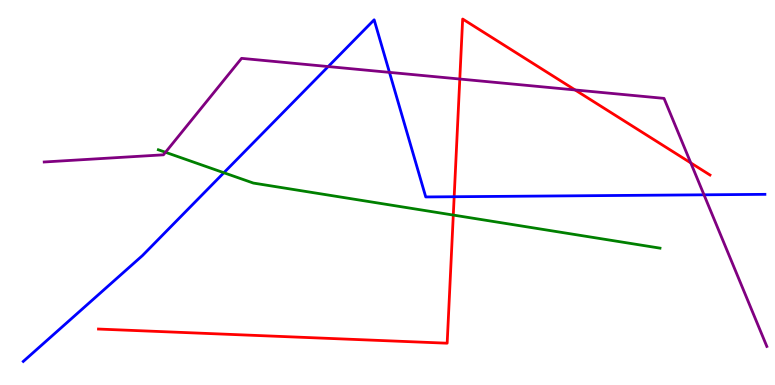[{'lines': ['blue', 'red'], 'intersections': [{'x': 5.86, 'y': 4.89}]}, {'lines': ['green', 'red'], 'intersections': [{'x': 5.85, 'y': 4.41}]}, {'lines': ['purple', 'red'], 'intersections': [{'x': 5.93, 'y': 7.95}, {'x': 7.42, 'y': 7.66}, {'x': 8.91, 'y': 5.77}]}, {'lines': ['blue', 'green'], 'intersections': [{'x': 2.89, 'y': 5.51}]}, {'lines': ['blue', 'purple'], 'intersections': [{'x': 4.23, 'y': 8.27}, {'x': 5.03, 'y': 8.12}, {'x': 9.08, 'y': 4.94}]}, {'lines': ['green', 'purple'], 'intersections': [{'x': 2.14, 'y': 6.04}]}]